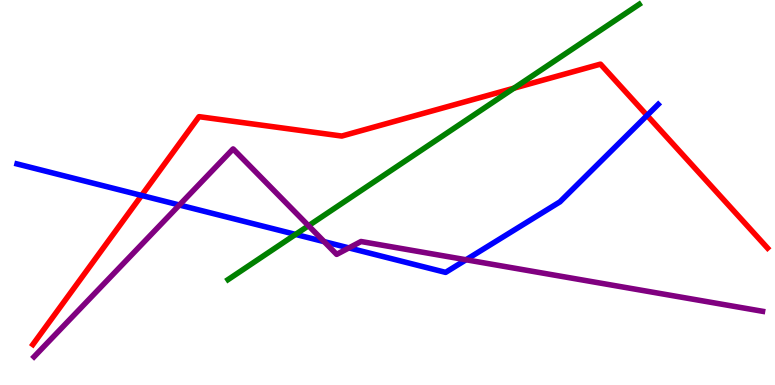[{'lines': ['blue', 'red'], 'intersections': [{'x': 1.83, 'y': 4.92}, {'x': 8.35, 'y': 7.0}]}, {'lines': ['green', 'red'], 'intersections': [{'x': 6.63, 'y': 7.71}]}, {'lines': ['purple', 'red'], 'intersections': []}, {'lines': ['blue', 'green'], 'intersections': [{'x': 3.81, 'y': 3.91}]}, {'lines': ['blue', 'purple'], 'intersections': [{'x': 2.31, 'y': 4.67}, {'x': 4.18, 'y': 3.72}, {'x': 4.5, 'y': 3.56}, {'x': 6.01, 'y': 3.25}]}, {'lines': ['green', 'purple'], 'intersections': [{'x': 3.98, 'y': 4.14}]}]